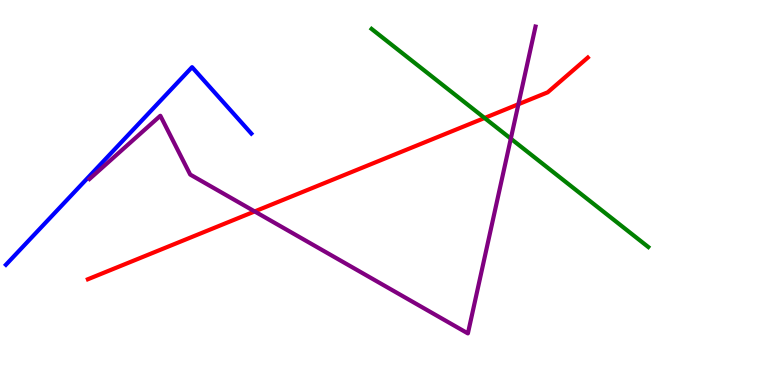[{'lines': ['blue', 'red'], 'intersections': []}, {'lines': ['green', 'red'], 'intersections': [{'x': 6.25, 'y': 6.94}]}, {'lines': ['purple', 'red'], 'intersections': [{'x': 3.29, 'y': 4.51}, {'x': 6.69, 'y': 7.29}]}, {'lines': ['blue', 'green'], 'intersections': []}, {'lines': ['blue', 'purple'], 'intersections': []}, {'lines': ['green', 'purple'], 'intersections': [{'x': 6.59, 'y': 6.4}]}]